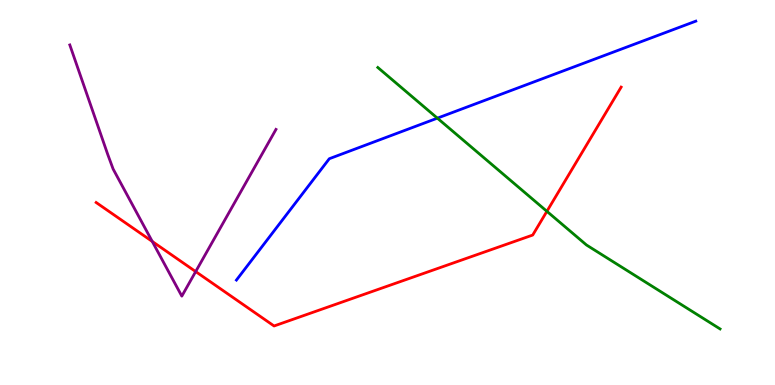[{'lines': ['blue', 'red'], 'intersections': []}, {'lines': ['green', 'red'], 'intersections': [{'x': 7.06, 'y': 4.51}]}, {'lines': ['purple', 'red'], 'intersections': [{'x': 1.96, 'y': 3.73}, {'x': 2.52, 'y': 2.95}]}, {'lines': ['blue', 'green'], 'intersections': [{'x': 5.64, 'y': 6.93}]}, {'lines': ['blue', 'purple'], 'intersections': []}, {'lines': ['green', 'purple'], 'intersections': []}]